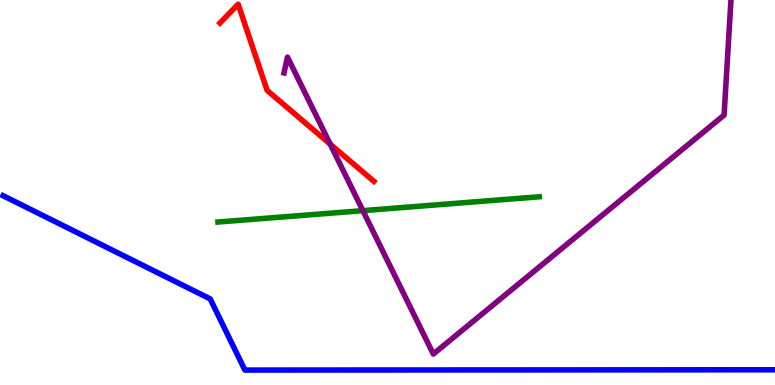[{'lines': ['blue', 'red'], 'intersections': []}, {'lines': ['green', 'red'], 'intersections': []}, {'lines': ['purple', 'red'], 'intersections': [{'x': 4.26, 'y': 6.26}]}, {'lines': ['blue', 'green'], 'intersections': []}, {'lines': ['blue', 'purple'], 'intersections': []}, {'lines': ['green', 'purple'], 'intersections': [{'x': 4.68, 'y': 4.53}]}]